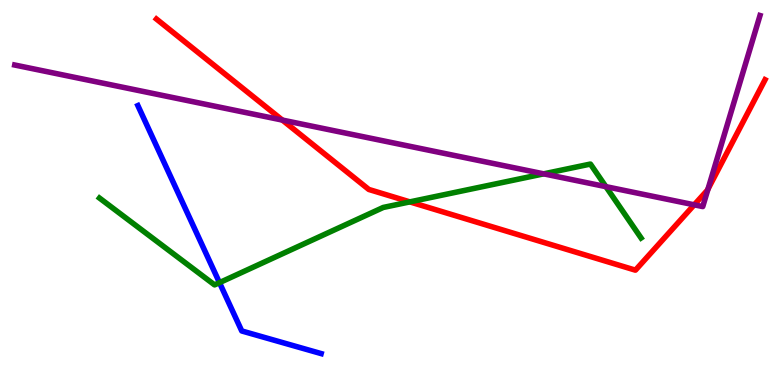[{'lines': ['blue', 'red'], 'intersections': []}, {'lines': ['green', 'red'], 'intersections': [{'x': 5.29, 'y': 4.76}]}, {'lines': ['purple', 'red'], 'intersections': [{'x': 3.64, 'y': 6.88}, {'x': 8.96, 'y': 4.68}, {'x': 9.14, 'y': 5.09}]}, {'lines': ['blue', 'green'], 'intersections': [{'x': 2.83, 'y': 2.66}]}, {'lines': ['blue', 'purple'], 'intersections': []}, {'lines': ['green', 'purple'], 'intersections': [{'x': 7.02, 'y': 5.48}, {'x': 7.82, 'y': 5.15}]}]